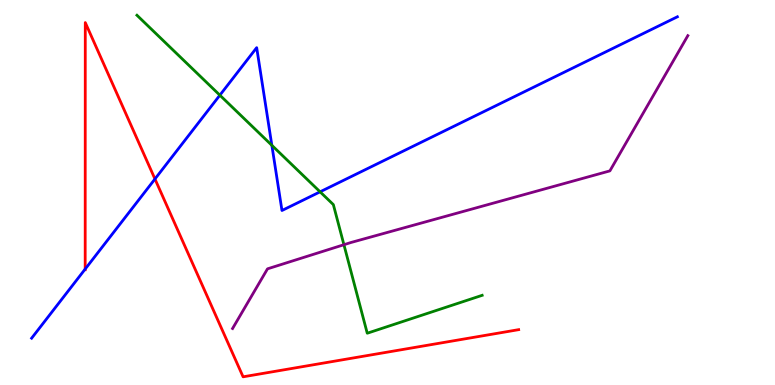[{'lines': ['blue', 'red'], 'intersections': [{'x': 1.1, 'y': 3.01}, {'x': 2.0, 'y': 5.35}]}, {'lines': ['green', 'red'], 'intersections': []}, {'lines': ['purple', 'red'], 'intersections': []}, {'lines': ['blue', 'green'], 'intersections': [{'x': 2.84, 'y': 7.53}, {'x': 3.51, 'y': 6.23}, {'x': 4.13, 'y': 5.02}]}, {'lines': ['blue', 'purple'], 'intersections': []}, {'lines': ['green', 'purple'], 'intersections': [{'x': 4.44, 'y': 3.64}]}]